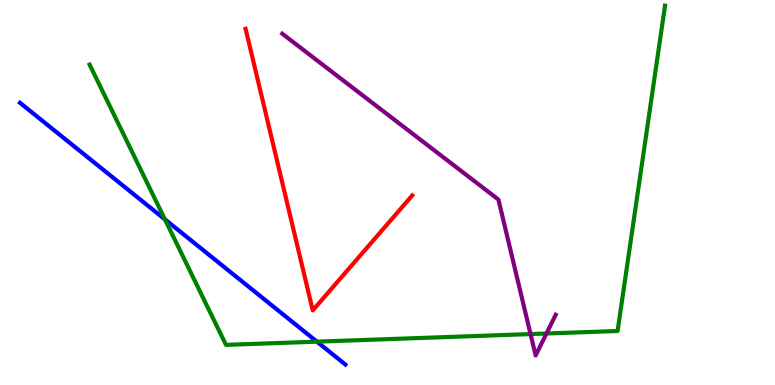[{'lines': ['blue', 'red'], 'intersections': []}, {'lines': ['green', 'red'], 'intersections': []}, {'lines': ['purple', 'red'], 'intersections': []}, {'lines': ['blue', 'green'], 'intersections': [{'x': 2.13, 'y': 4.3}, {'x': 4.09, 'y': 1.13}]}, {'lines': ['blue', 'purple'], 'intersections': []}, {'lines': ['green', 'purple'], 'intersections': [{'x': 6.85, 'y': 1.32}, {'x': 7.05, 'y': 1.34}]}]